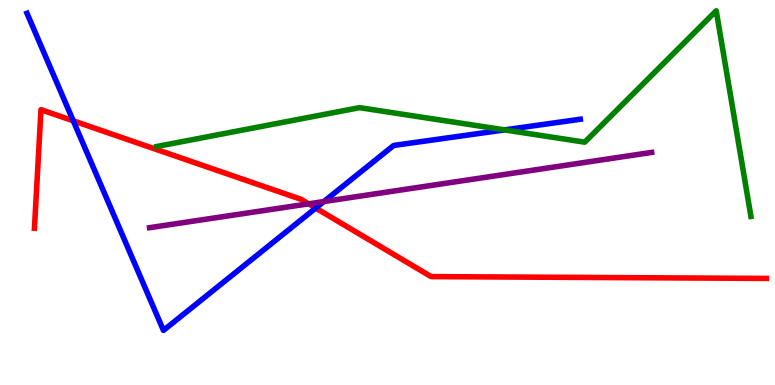[{'lines': ['blue', 'red'], 'intersections': [{'x': 0.945, 'y': 6.86}, {'x': 4.07, 'y': 4.6}]}, {'lines': ['green', 'red'], 'intersections': []}, {'lines': ['purple', 'red'], 'intersections': [{'x': 3.98, 'y': 4.71}]}, {'lines': ['blue', 'green'], 'intersections': [{'x': 6.51, 'y': 6.63}]}, {'lines': ['blue', 'purple'], 'intersections': [{'x': 4.18, 'y': 4.77}]}, {'lines': ['green', 'purple'], 'intersections': []}]